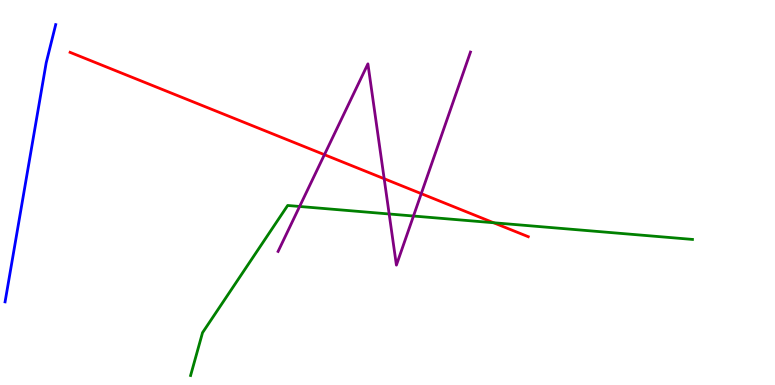[{'lines': ['blue', 'red'], 'intersections': []}, {'lines': ['green', 'red'], 'intersections': [{'x': 6.37, 'y': 4.21}]}, {'lines': ['purple', 'red'], 'intersections': [{'x': 4.19, 'y': 5.98}, {'x': 4.96, 'y': 5.36}, {'x': 5.44, 'y': 4.97}]}, {'lines': ['blue', 'green'], 'intersections': []}, {'lines': ['blue', 'purple'], 'intersections': []}, {'lines': ['green', 'purple'], 'intersections': [{'x': 3.87, 'y': 4.64}, {'x': 5.02, 'y': 4.44}, {'x': 5.34, 'y': 4.39}]}]